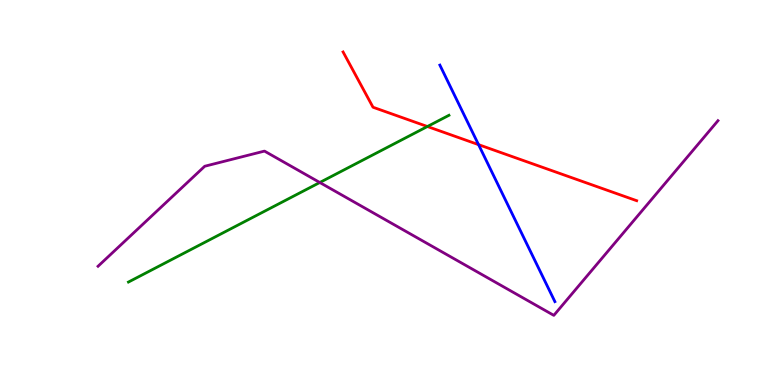[{'lines': ['blue', 'red'], 'intersections': [{'x': 6.17, 'y': 6.24}]}, {'lines': ['green', 'red'], 'intersections': [{'x': 5.51, 'y': 6.71}]}, {'lines': ['purple', 'red'], 'intersections': []}, {'lines': ['blue', 'green'], 'intersections': []}, {'lines': ['blue', 'purple'], 'intersections': []}, {'lines': ['green', 'purple'], 'intersections': [{'x': 4.13, 'y': 5.26}]}]